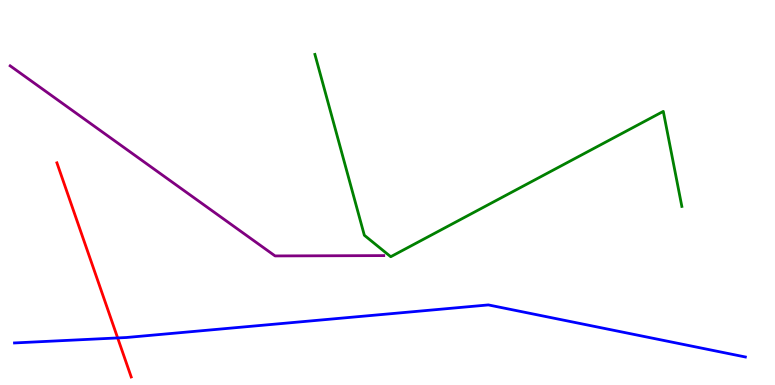[{'lines': ['blue', 'red'], 'intersections': [{'x': 1.52, 'y': 1.22}]}, {'lines': ['green', 'red'], 'intersections': []}, {'lines': ['purple', 'red'], 'intersections': []}, {'lines': ['blue', 'green'], 'intersections': []}, {'lines': ['blue', 'purple'], 'intersections': []}, {'lines': ['green', 'purple'], 'intersections': []}]